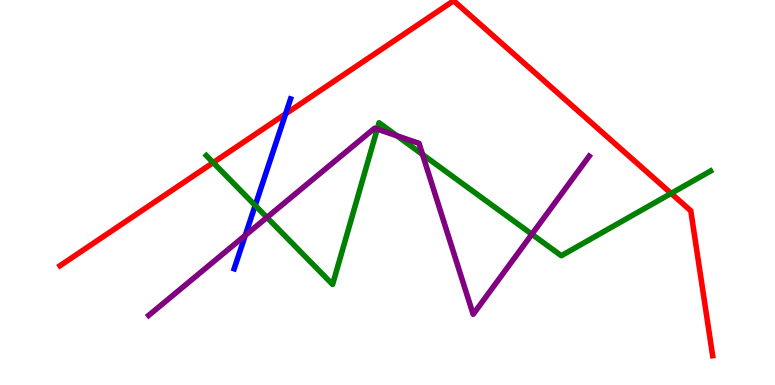[{'lines': ['blue', 'red'], 'intersections': [{'x': 3.69, 'y': 7.04}]}, {'lines': ['green', 'red'], 'intersections': [{'x': 2.75, 'y': 5.78}, {'x': 8.66, 'y': 4.98}]}, {'lines': ['purple', 'red'], 'intersections': []}, {'lines': ['blue', 'green'], 'intersections': [{'x': 3.29, 'y': 4.66}]}, {'lines': ['blue', 'purple'], 'intersections': [{'x': 3.16, 'y': 3.89}]}, {'lines': ['green', 'purple'], 'intersections': [{'x': 3.44, 'y': 4.35}, {'x': 4.87, 'y': 6.65}, {'x': 5.12, 'y': 6.47}, {'x': 5.45, 'y': 5.99}, {'x': 6.86, 'y': 3.92}]}]